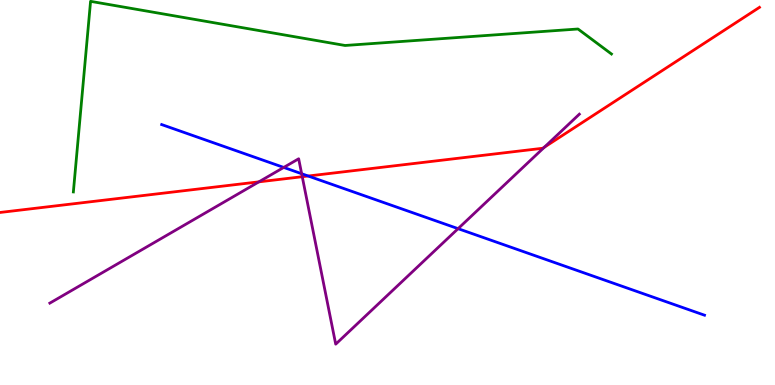[{'lines': ['blue', 'red'], 'intersections': [{'x': 3.98, 'y': 5.43}]}, {'lines': ['green', 'red'], 'intersections': []}, {'lines': ['purple', 'red'], 'intersections': [{'x': 3.34, 'y': 5.28}, {'x': 3.9, 'y': 5.41}, {'x': 7.02, 'y': 6.18}]}, {'lines': ['blue', 'green'], 'intersections': []}, {'lines': ['blue', 'purple'], 'intersections': [{'x': 3.66, 'y': 5.65}, {'x': 3.89, 'y': 5.49}, {'x': 5.91, 'y': 4.06}]}, {'lines': ['green', 'purple'], 'intersections': []}]